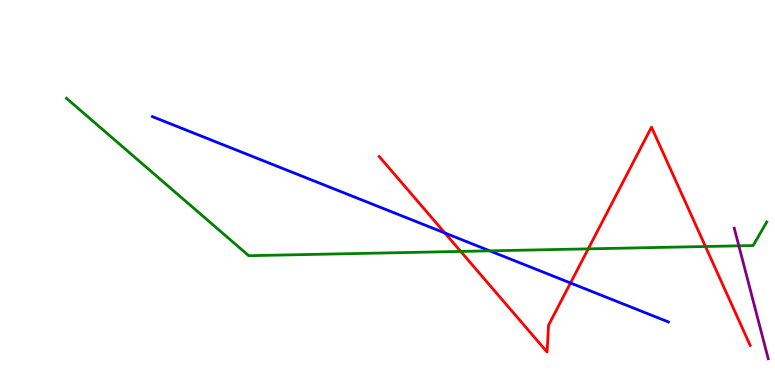[{'lines': ['blue', 'red'], 'intersections': [{'x': 5.74, 'y': 3.95}, {'x': 7.36, 'y': 2.65}]}, {'lines': ['green', 'red'], 'intersections': [{'x': 5.94, 'y': 3.47}, {'x': 7.59, 'y': 3.54}, {'x': 9.1, 'y': 3.6}]}, {'lines': ['purple', 'red'], 'intersections': []}, {'lines': ['blue', 'green'], 'intersections': [{'x': 6.32, 'y': 3.48}]}, {'lines': ['blue', 'purple'], 'intersections': []}, {'lines': ['green', 'purple'], 'intersections': [{'x': 9.53, 'y': 3.61}]}]